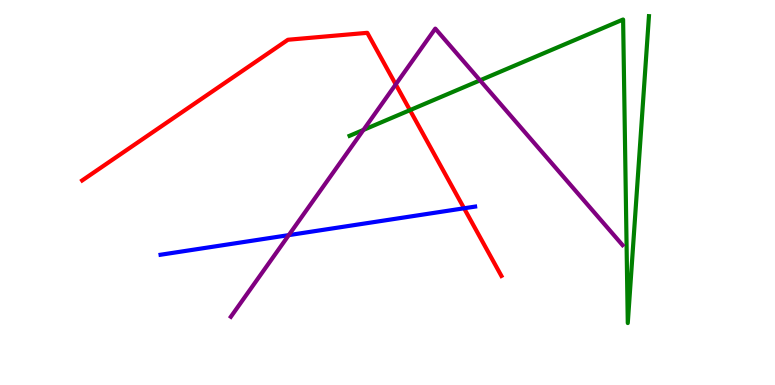[{'lines': ['blue', 'red'], 'intersections': [{'x': 5.99, 'y': 4.59}]}, {'lines': ['green', 'red'], 'intersections': [{'x': 5.29, 'y': 7.14}]}, {'lines': ['purple', 'red'], 'intersections': [{'x': 5.11, 'y': 7.81}]}, {'lines': ['blue', 'green'], 'intersections': []}, {'lines': ['blue', 'purple'], 'intersections': [{'x': 3.73, 'y': 3.89}]}, {'lines': ['green', 'purple'], 'intersections': [{'x': 4.69, 'y': 6.63}, {'x': 6.19, 'y': 7.91}]}]